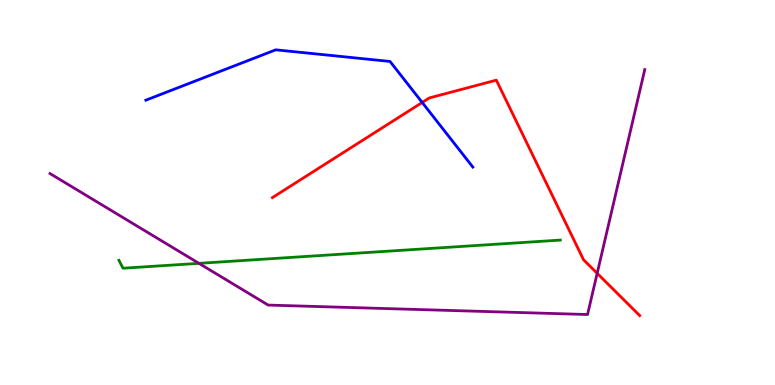[{'lines': ['blue', 'red'], 'intersections': [{'x': 5.45, 'y': 7.34}]}, {'lines': ['green', 'red'], 'intersections': []}, {'lines': ['purple', 'red'], 'intersections': [{'x': 7.71, 'y': 2.9}]}, {'lines': ['blue', 'green'], 'intersections': []}, {'lines': ['blue', 'purple'], 'intersections': []}, {'lines': ['green', 'purple'], 'intersections': [{'x': 2.57, 'y': 3.16}]}]